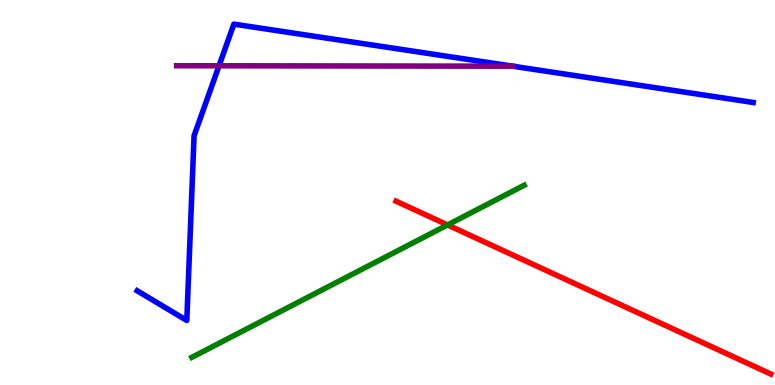[{'lines': ['blue', 'red'], 'intersections': []}, {'lines': ['green', 'red'], 'intersections': [{'x': 5.78, 'y': 4.16}]}, {'lines': ['purple', 'red'], 'intersections': []}, {'lines': ['blue', 'green'], 'intersections': []}, {'lines': ['blue', 'purple'], 'intersections': [{'x': 2.83, 'y': 8.29}]}, {'lines': ['green', 'purple'], 'intersections': []}]